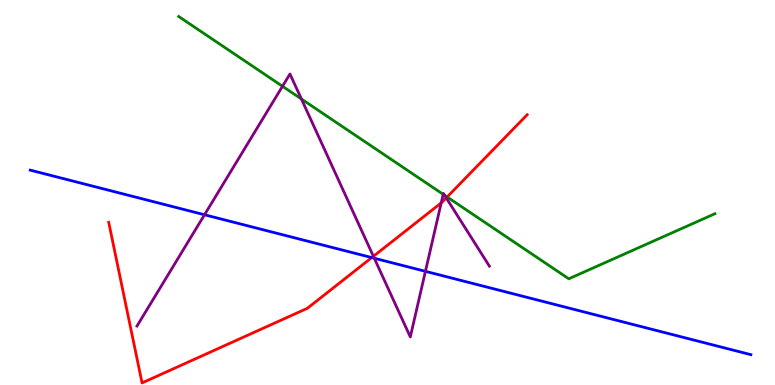[{'lines': ['blue', 'red'], 'intersections': [{'x': 4.8, 'y': 3.31}]}, {'lines': ['green', 'red'], 'intersections': [{'x': 5.77, 'y': 4.88}]}, {'lines': ['purple', 'red'], 'intersections': [{'x': 4.82, 'y': 3.34}, {'x': 5.69, 'y': 4.73}, {'x': 5.76, 'y': 4.86}]}, {'lines': ['blue', 'green'], 'intersections': []}, {'lines': ['blue', 'purple'], 'intersections': [{'x': 2.64, 'y': 4.42}, {'x': 4.83, 'y': 3.29}, {'x': 5.49, 'y': 2.95}]}, {'lines': ['green', 'purple'], 'intersections': [{'x': 3.65, 'y': 7.76}, {'x': 3.89, 'y': 7.43}, {'x': 5.72, 'y': 4.95}, {'x': 5.74, 'y': 4.93}]}]